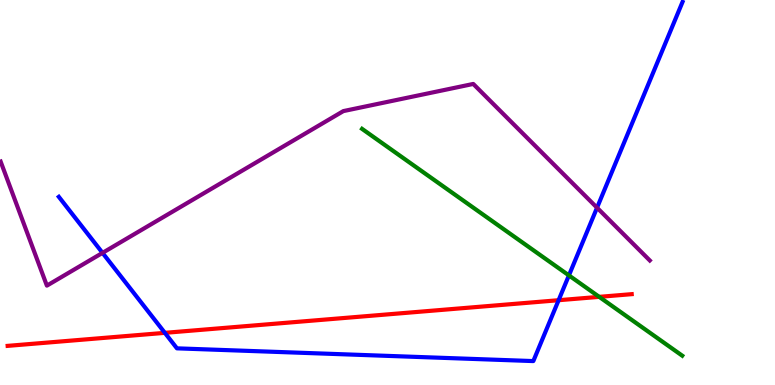[{'lines': ['blue', 'red'], 'intersections': [{'x': 2.13, 'y': 1.35}, {'x': 7.21, 'y': 2.2}]}, {'lines': ['green', 'red'], 'intersections': [{'x': 7.73, 'y': 2.29}]}, {'lines': ['purple', 'red'], 'intersections': []}, {'lines': ['blue', 'green'], 'intersections': [{'x': 7.34, 'y': 2.85}]}, {'lines': ['blue', 'purple'], 'intersections': [{'x': 1.32, 'y': 3.43}, {'x': 7.7, 'y': 4.6}]}, {'lines': ['green', 'purple'], 'intersections': []}]